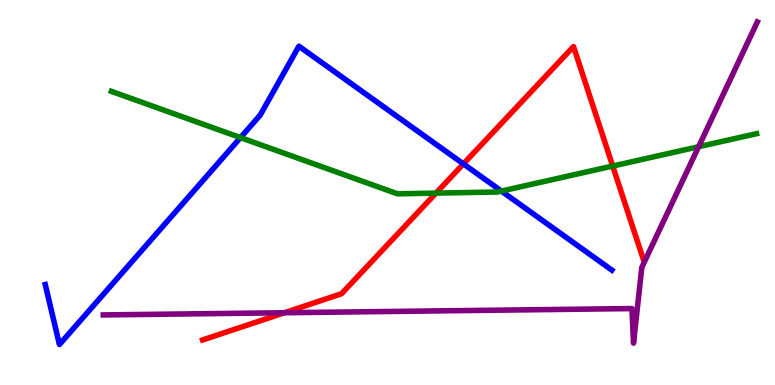[{'lines': ['blue', 'red'], 'intersections': [{'x': 5.98, 'y': 5.74}]}, {'lines': ['green', 'red'], 'intersections': [{'x': 5.63, 'y': 4.98}, {'x': 7.91, 'y': 5.69}]}, {'lines': ['purple', 'red'], 'intersections': [{'x': 3.67, 'y': 1.88}]}, {'lines': ['blue', 'green'], 'intersections': [{'x': 3.1, 'y': 6.43}, {'x': 6.47, 'y': 5.04}]}, {'lines': ['blue', 'purple'], 'intersections': []}, {'lines': ['green', 'purple'], 'intersections': [{'x': 9.01, 'y': 6.19}]}]